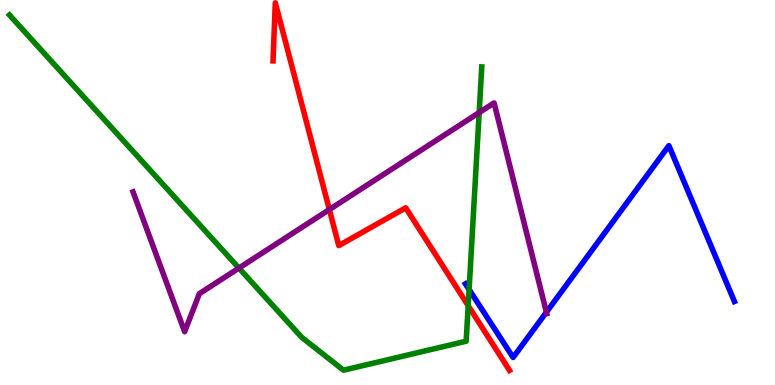[{'lines': ['blue', 'red'], 'intersections': []}, {'lines': ['green', 'red'], 'intersections': [{'x': 6.04, 'y': 2.06}]}, {'lines': ['purple', 'red'], 'intersections': [{'x': 4.25, 'y': 4.56}]}, {'lines': ['blue', 'green'], 'intersections': [{'x': 6.05, 'y': 2.48}]}, {'lines': ['blue', 'purple'], 'intersections': [{'x': 7.05, 'y': 1.89}]}, {'lines': ['green', 'purple'], 'intersections': [{'x': 3.08, 'y': 3.04}, {'x': 6.18, 'y': 7.08}]}]